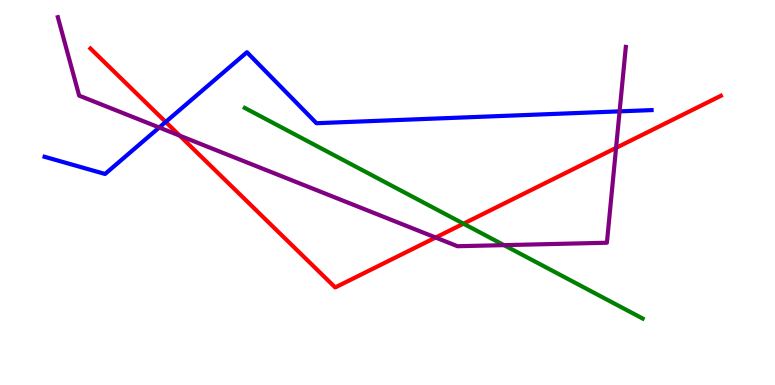[{'lines': ['blue', 'red'], 'intersections': [{'x': 2.14, 'y': 6.83}]}, {'lines': ['green', 'red'], 'intersections': [{'x': 5.98, 'y': 4.19}]}, {'lines': ['purple', 'red'], 'intersections': [{'x': 2.32, 'y': 6.48}, {'x': 5.62, 'y': 3.83}, {'x': 7.95, 'y': 6.16}]}, {'lines': ['blue', 'green'], 'intersections': []}, {'lines': ['blue', 'purple'], 'intersections': [{'x': 2.05, 'y': 6.69}, {'x': 7.99, 'y': 7.11}]}, {'lines': ['green', 'purple'], 'intersections': [{'x': 6.5, 'y': 3.63}]}]